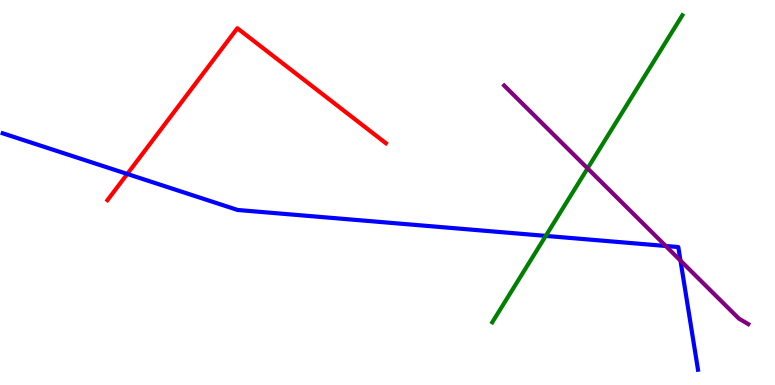[{'lines': ['blue', 'red'], 'intersections': [{'x': 1.64, 'y': 5.48}]}, {'lines': ['green', 'red'], 'intersections': []}, {'lines': ['purple', 'red'], 'intersections': []}, {'lines': ['blue', 'green'], 'intersections': [{'x': 7.04, 'y': 3.87}]}, {'lines': ['blue', 'purple'], 'intersections': [{'x': 8.59, 'y': 3.61}, {'x': 8.78, 'y': 3.23}]}, {'lines': ['green', 'purple'], 'intersections': [{'x': 7.58, 'y': 5.63}]}]